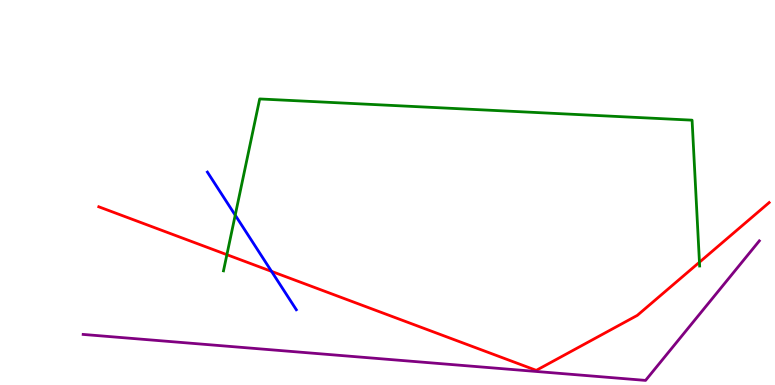[{'lines': ['blue', 'red'], 'intersections': [{'x': 3.5, 'y': 2.95}]}, {'lines': ['green', 'red'], 'intersections': [{'x': 2.93, 'y': 3.38}, {'x': 9.03, 'y': 3.19}]}, {'lines': ['purple', 'red'], 'intersections': []}, {'lines': ['blue', 'green'], 'intersections': [{'x': 3.04, 'y': 4.41}]}, {'lines': ['blue', 'purple'], 'intersections': []}, {'lines': ['green', 'purple'], 'intersections': []}]